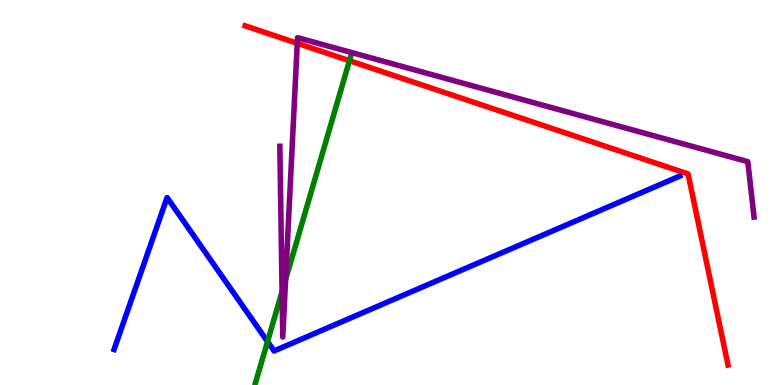[{'lines': ['blue', 'red'], 'intersections': []}, {'lines': ['green', 'red'], 'intersections': [{'x': 4.51, 'y': 8.42}]}, {'lines': ['purple', 'red'], 'intersections': [{'x': 3.84, 'y': 8.88}]}, {'lines': ['blue', 'green'], 'intersections': [{'x': 3.45, 'y': 1.13}]}, {'lines': ['blue', 'purple'], 'intersections': []}, {'lines': ['green', 'purple'], 'intersections': [{'x': 3.64, 'y': 2.42}, {'x': 3.69, 'y': 2.74}]}]